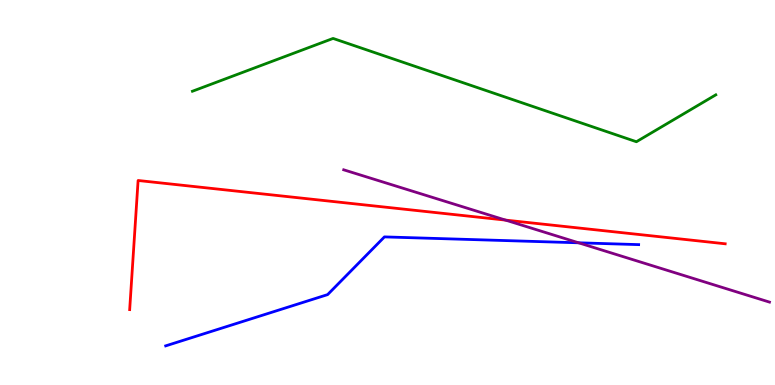[{'lines': ['blue', 'red'], 'intersections': []}, {'lines': ['green', 'red'], 'intersections': []}, {'lines': ['purple', 'red'], 'intersections': [{'x': 6.52, 'y': 4.28}]}, {'lines': ['blue', 'green'], 'intersections': []}, {'lines': ['blue', 'purple'], 'intersections': [{'x': 7.47, 'y': 3.69}]}, {'lines': ['green', 'purple'], 'intersections': []}]